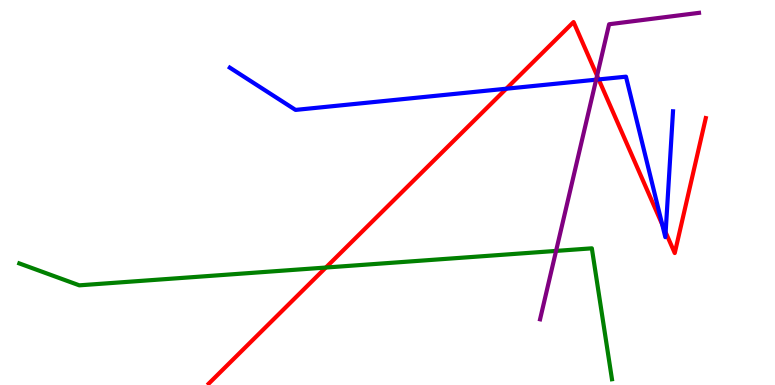[{'lines': ['blue', 'red'], 'intersections': [{'x': 6.53, 'y': 7.7}, {'x': 7.73, 'y': 7.94}, {'x': 8.54, 'y': 4.17}, {'x': 8.59, 'y': 3.97}]}, {'lines': ['green', 'red'], 'intersections': [{'x': 4.2, 'y': 3.05}]}, {'lines': ['purple', 'red'], 'intersections': [{'x': 7.7, 'y': 8.03}]}, {'lines': ['blue', 'green'], 'intersections': []}, {'lines': ['blue', 'purple'], 'intersections': [{'x': 7.69, 'y': 7.93}]}, {'lines': ['green', 'purple'], 'intersections': [{'x': 7.18, 'y': 3.48}]}]